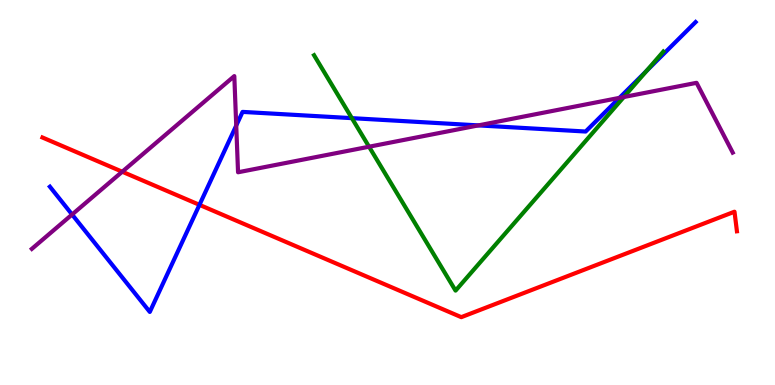[{'lines': ['blue', 'red'], 'intersections': [{'x': 2.57, 'y': 4.68}]}, {'lines': ['green', 'red'], 'intersections': []}, {'lines': ['purple', 'red'], 'intersections': [{'x': 1.58, 'y': 5.54}]}, {'lines': ['blue', 'green'], 'intersections': [{'x': 4.54, 'y': 6.93}, {'x': 8.34, 'y': 8.16}]}, {'lines': ['blue', 'purple'], 'intersections': [{'x': 0.93, 'y': 4.43}, {'x': 3.05, 'y': 6.74}, {'x': 6.17, 'y': 6.74}, {'x': 7.99, 'y': 7.46}]}, {'lines': ['green', 'purple'], 'intersections': [{'x': 4.76, 'y': 6.19}, {'x': 8.05, 'y': 7.48}]}]